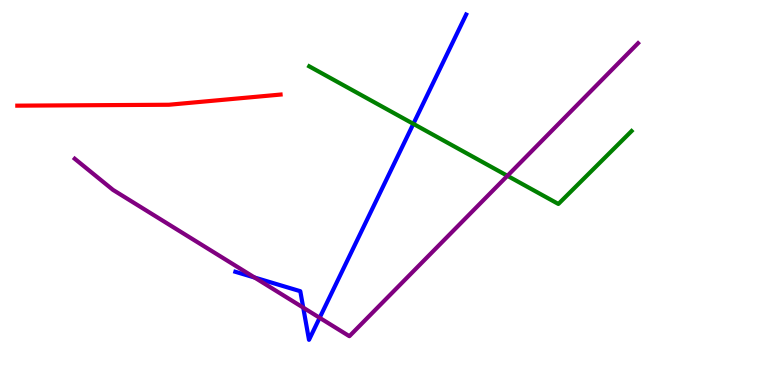[{'lines': ['blue', 'red'], 'intersections': []}, {'lines': ['green', 'red'], 'intersections': []}, {'lines': ['purple', 'red'], 'intersections': []}, {'lines': ['blue', 'green'], 'intersections': [{'x': 5.33, 'y': 6.78}]}, {'lines': ['blue', 'purple'], 'intersections': [{'x': 3.29, 'y': 2.79}, {'x': 3.91, 'y': 2.01}, {'x': 4.12, 'y': 1.75}]}, {'lines': ['green', 'purple'], 'intersections': [{'x': 6.55, 'y': 5.43}]}]